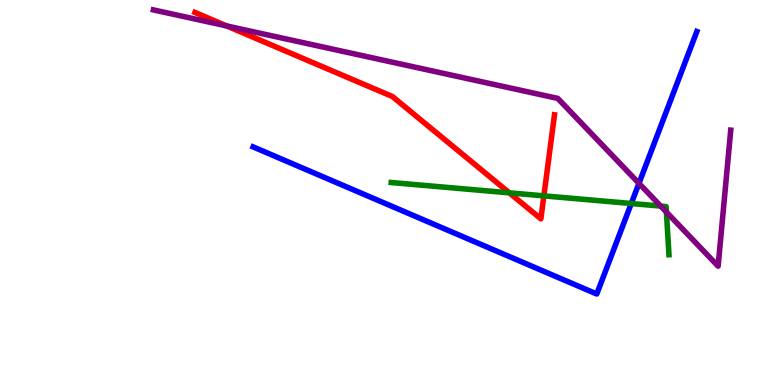[{'lines': ['blue', 'red'], 'intersections': []}, {'lines': ['green', 'red'], 'intersections': [{'x': 6.57, 'y': 4.99}, {'x': 7.02, 'y': 4.91}]}, {'lines': ['purple', 'red'], 'intersections': [{'x': 2.93, 'y': 9.33}]}, {'lines': ['blue', 'green'], 'intersections': [{'x': 8.15, 'y': 4.71}]}, {'lines': ['blue', 'purple'], 'intersections': [{'x': 8.24, 'y': 5.24}]}, {'lines': ['green', 'purple'], 'intersections': [{'x': 8.52, 'y': 4.65}, {'x': 8.6, 'y': 4.49}]}]